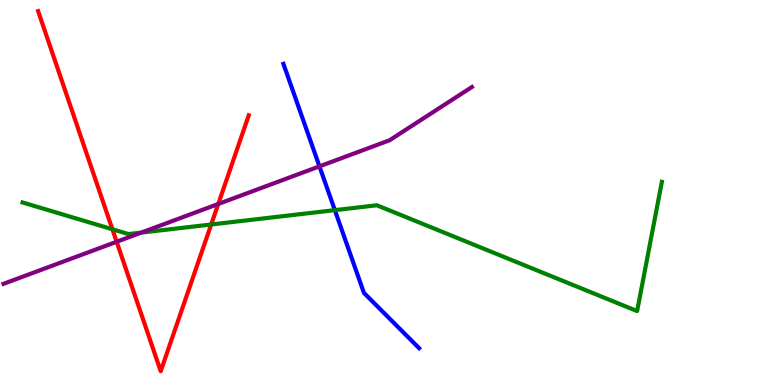[{'lines': ['blue', 'red'], 'intersections': []}, {'lines': ['green', 'red'], 'intersections': [{'x': 1.45, 'y': 4.04}, {'x': 2.73, 'y': 4.17}]}, {'lines': ['purple', 'red'], 'intersections': [{'x': 1.51, 'y': 3.72}, {'x': 2.82, 'y': 4.7}]}, {'lines': ['blue', 'green'], 'intersections': [{'x': 4.32, 'y': 4.54}]}, {'lines': ['blue', 'purple'], 'intersections': [{'x': 4.12, 'y': 5.68}]}, {'lines': ['green', 'purple'], 'intersections': [{'x': 1.82, 'y': 3.96}]}]